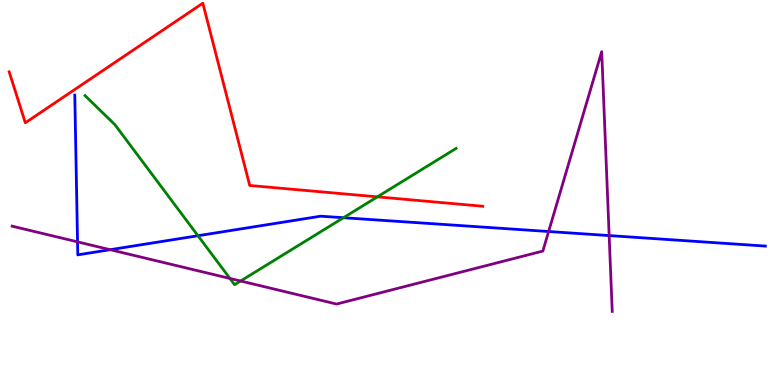[{'lines': ['blue', 'red'], 'intersections': []}, {'lines': ['green', 'red'], 'intersections': [{'x': 4.87, 'y': 4.89}]}, {'lines': ['purple', 'red'], 'intersections': []}, {'lines': ['blue', 'green'], 'intersections': [{'x': 2.55, 'y': 3.88}, {'x': 4.43, 'y': 4.34}]}, {'lines': ['blue', 'purple'], 'intersections': [{'x': 1.0, 'y': 3.72}, {'x': 1.42, 'y': 3.51}, {'x': 7.08, 'y': 3.99}, {'x': 7.86, 'y': 3.88}]}, {'lines': ['green', 'purple'], 'intersections': [{'x': 2.97, 'y': 2.77}, {'x': 3.1, 'y': 2.7}]}]